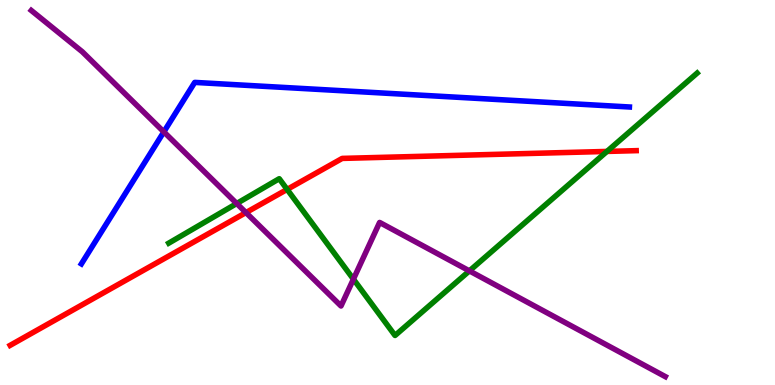[{'lines': ['blue', 'red'], 'intersections': []}, {'lines': ['green', 'red'], 'intersections': [{'x': 3.71, 'y': 5.08}, {'x': 7.83, 'y': 6.07}]}, {'lines': ['purple', 'red'], 'intersections': [{'x': 3.17, 'y': 4.48}]}, {'lines': ['blue', 'green'], 'intersections': []}, {'lines': ['blue', 'purple'], 'intersections': [{'x': 2.11, 'y': 6.57}]}, {'lines': ['green', 'purple'], 'intersections': [{'x': 3.05, 'y': 4.71}, {'x': 4.56, 'y': 2.75}, {'x': 6.06, 'y': 2.96}]}]